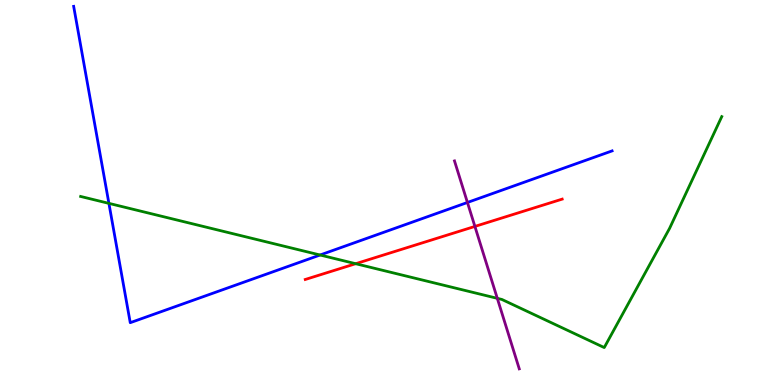[{'lines': ['blue', 'red'], 'intersections': []}, {'lines': ['green', 'red'], 'intersections': [{'x': 4.59, 'y': 3.15}]}, {'lines': ['purple', 'red'], 'intersections': [{'x': 6.13, 'y': 4.12}]}, {'lines': ['blue', 'green'], 'intersections': [{'x': 1.41, 'y': 4.72}, {'x': 4.13, 'y': 3.38}]}, {'lines': ['blue', 'purple'], 'intersections': [{'x': 6.03, 'y': 4.74}]}, {'lines': ['green', 'purple'], 'intersections': [{'x': 6.42, 'y': 2.25}]}]